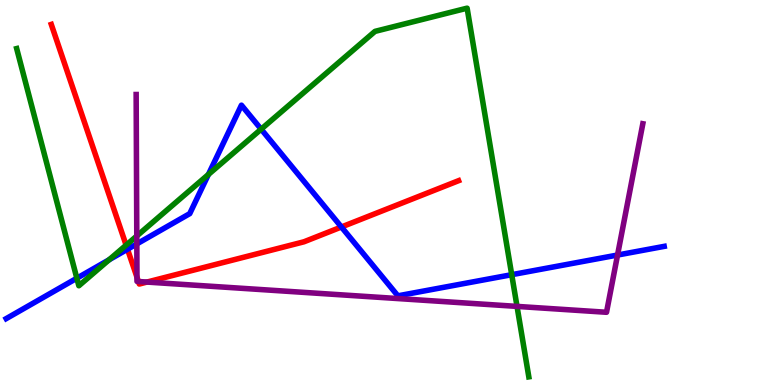[{'lines': ['blue', 'red'], 'intersections': [{'x': 1.65, 'y': 3.53}, {'x': 4.41, 'y': 4.1}]}, {'lines': ['green', 'red'], 'intersections': [{'x': 1.63, 'y': 3.63}]}, {'lines': ['purple', 'red'], 'intersections': [{'x': 1.77, 'y': 2.8}, {'x': 1.79, 'y': 2.69}, {'x': 1.9, 'y': 2.67}]}, {'lines': ['blue', 'green'], 'intersections': [{'x': 0.992, 'y': 2.77}, {'x': 1.41, 'y': 3.25}, {'x': 2.69, 'y': 5.47}, {'x': 3.37, 'y': 6.64}, {'x': 6.6, 'y': 2.87}]}, {'lines': ['blue', 'purple'], 'intersections': [{'x': 1.77, 'y': 3.66}, {'x': 7.97, 'y': 3.38}]}, {'lines': ['green', 'purple'], 'intersections': [{'x': 1.76, 'y': 3.87}, {'x': 6.67, 'y': 2.04}]}]